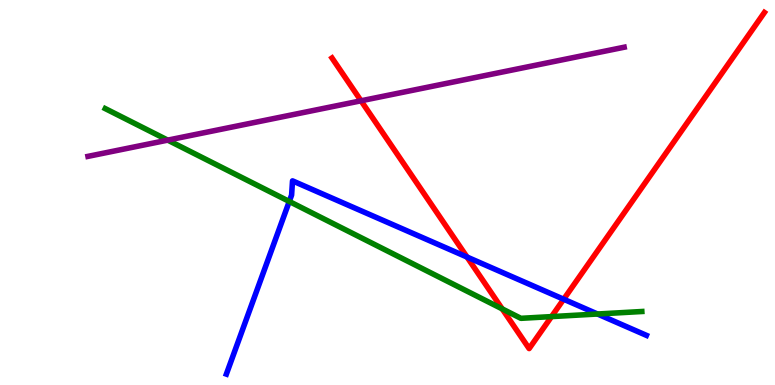[{'lines': ['blue', 'red'], 'intersections': [{'x': 6.03, 'y': 3.32}, {'x': 7.27, 'y': 2.23}]}, {'lines': ['green', 'red'], 'intersections': [{'x': 6.48, 'y': 1.98}, {'x': 7.12, 'y': 1.78}]}, {'lines': ['purple', 'red'], 'intersections': [{'x': 4.66, 'y': 7.38}]}, {'lines': ['blue', 'green'], 'intersections': [{'x': 3.73, 'y': 4.77}, {'x': 7.71, 'y': 1.84}]}, {'lines': ['blue', 'purple'], 'intersections': []}, {'lines': ['green', 'purple'], 'intersections': [{'x': 2.16, 'y': 6.36}]}]